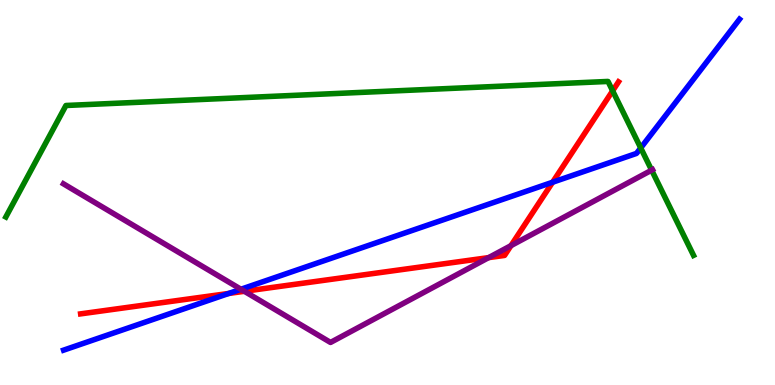[{'lines': ['blue', 'red'], 'intersections': [{'x': 2.95, 'y': 2.38}, {'x': 7.13, 'y': 5.27}]}, {'lines': ['green', 'red'], 'intersections': [{'x': 7.9, 'y': 7.64}]}, {'lines': ['purple', 'red'], 'intersections': [{'x': 3.15, 'y': 2.43}, {'x': 6.31, 'y': 3.31}, {'x': 6.59, 'y': 3.62}]}, {'lines': ['blue', 'green'], 'intersections': [{'x': 8.27, 'y': 6.16}]}, {'lines': ['blue', 'purple'], 'intersections': [{'x': 3.11, 'y': 2.49}]}, {'lines': ['green', 'purple'], 'intersections': [{'x': 8.41, 'y': 5.58}]}]